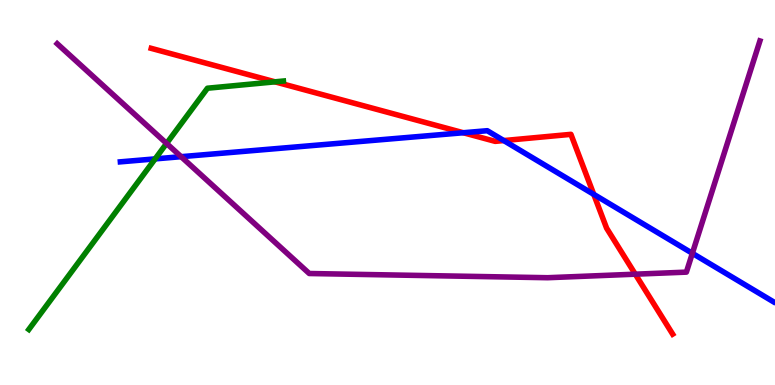[{'lines': ['blue', 'red'], 'intersections': [{'x': 5.98, 'y': 6.55}, {'x': 6.5, 'y': 6.35}, {'x': 7.66, 'y': 4.95}]}, {'lines': ['green', 'red'], 'intersections': [{'x': 3.55, 'y': 7.87}]}, {'lines': ['purple', 'red'], 'intersections': [{'x': 8.2, 'y': 2.88}]}, {'lines': ['blue', 'green'], 'intersections': [{'x': 2.0, 'y': 5.87}]}, {'lines': ['blue', 'purple'], 'intersections': [{'x': 2.34, 'y': 5.93}, {'x': 8.93, 'y': 3.42}]}, {'lines': ['green', 'purple'], 'intersections': [{'x': 2.15, 'y': 6.27}]}]